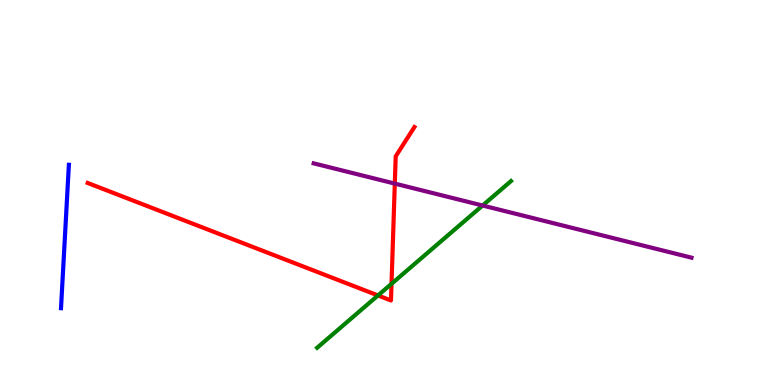[{'lines': ['blue', 'red'], 'intersections': []}, {'lines': ['green', 'red'], 'intersections': [{'x': 4.88, 'y': 2.33}, {'x': 5.05, 'y': 2.63}]}, {'lines': ['purple', 'red'], 'intersections': [{'x': 5.09, 'y': 5.23}]}, {'lines': ['blue', 'green'], 'intersections': []}, {'lines': ['blue', 'purple'], 'intersections': []}, {'lines': ['green', 'purple'], 'intersections': [{'x': 6.23, 'y': 4.66}]}]